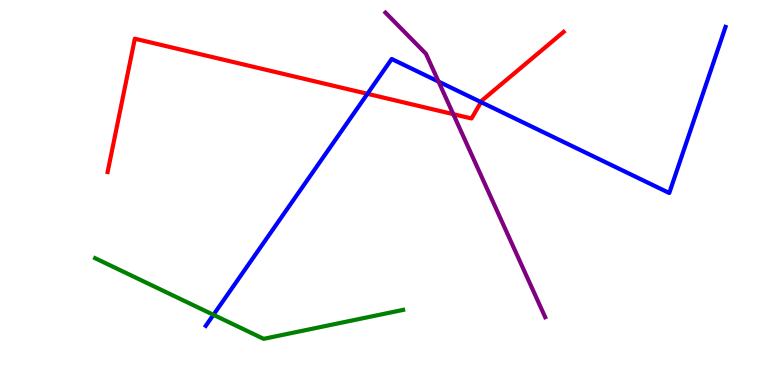[{'lines': ['blue', 'red'], 'intersections': [{'x': 4.74, 'y': 7.56}, {'x': 6.21, 'y': 7.35}]}, {'lines': ['green', 'red'], 'intersections': []}, {'lines': ['purple', 'red'], 'intersections': [{'x': 5.85, 'y': 7.04}]}, {'lines': ['blue', 'green'], 'intersections': [{'x': 2.75, 'y': 1.82}]}, {'lines': ['blue', 'purple'], 'intersections': [{'x': 5.66, 'y': 7.88}]}, {'lines': ['green', 'purple'], 'intersections': []}]